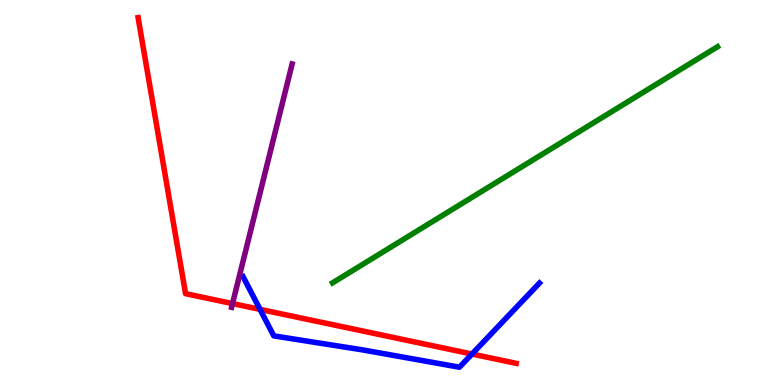[{'lines': ['blue', 'red'], 'intersections': [{'x': 3.36, 'y': 1.96}, {'x': 6.09, 'y': 0.804}]}, {'lines': ['green', 'red'], 'intersections': []}, {'lines': ['purple', 'red'], 'intersections': [{'x': 3.0, 'y': 2.11}]}, {'lines': ['blue', 'green'], 'intersections': []}, {'lines': ['blue', 'purple'], 'intersections': []}, {'lines': ['green', 'purple'], 'intersections': []}]